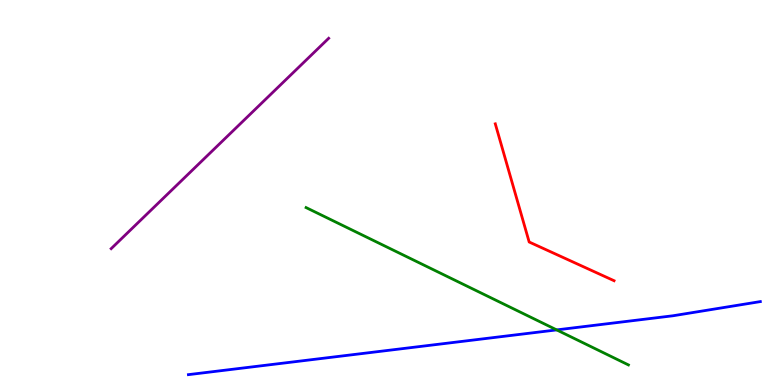[{'lines': ['blue', 'red'], 'intersections': []}, {'lines': ['green', 'red'], 'intersections': []}, {'lines': ['purple', 'red'], 'intersections': []}, {'lines': ['blue', 'green'], 'intersections': [{'x': 7.18, 'y': 1.43}]}, {'lines': ['blue', 'purple'], 'intersections': []}, {'lines': ['green', 'purple'], 'intersections': []}]